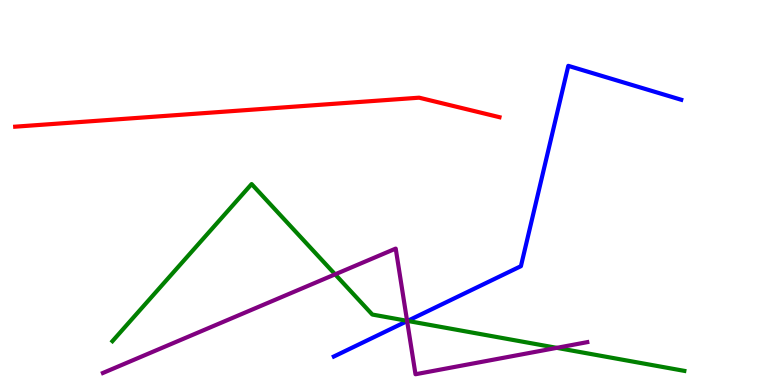[{'lines': ['blue', 'red'], 'intersections': []}, {'lines': ['green', 'red'], 'intersections': []}, {'lines': ['purple', 'red'], 'intersections': []}, {'lines': ['blue', 'green'], 'intersections': [{'x': 5.26, 'y': 1.66}]}, {'lines': ['blue', 'purple'], 'intersections': [{'x': 5.25, 'y': 1.66}]}, {'lines': ['green', 'purple'], 'intersections': [{'x': 4.32, 'y': 2.87}, {'x': 5.25, 'y': 1.67}, {'x': 7.18, 'y': 0.965}]}]